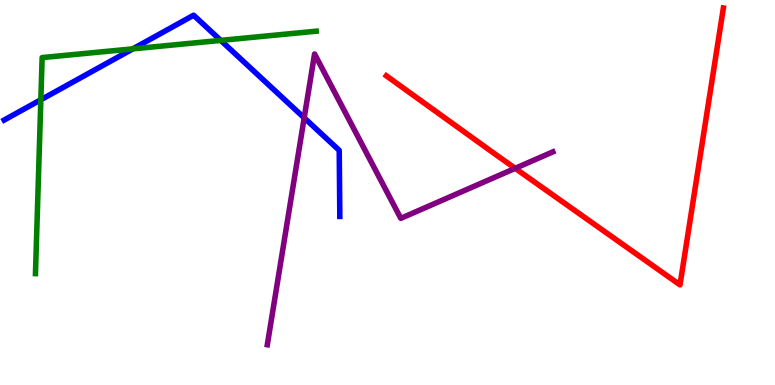[{'lines': ['blue', 'red'], 'intersections': []}, {'lines': ['green', 'red'], 'intersections': []}, {'lines': ['purple', 'red'], 'intersections': [{'x': 6.65, 'y': 5.63}]}, {'lines': ['blue', 'green'], 'intersections': [{'x': 0.527, 'y': 7.41}, {'x': 1.71, 'y': 8.73}, {'x': 2.85, 'y': 8.95}]}, {'lines': ['blue', 'purple'], 'intersections': [{'x': 3.93, 'y': 6.94}]}, {'lines': ['green', 'purple'], 'intersections': []}]